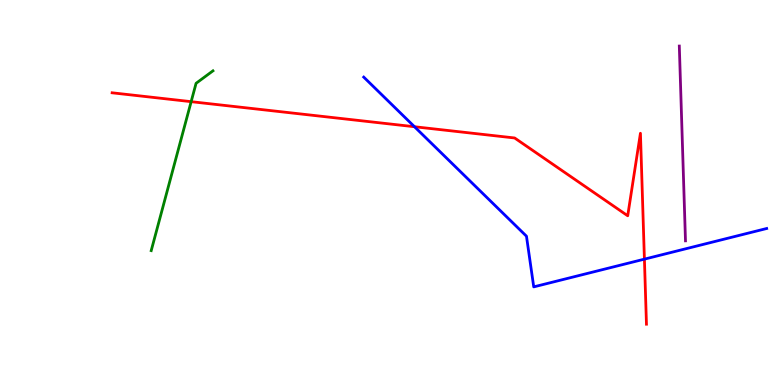[{'lines': ['blue', 'red'], 'intersections': [{'x': 5.35, 'y': 6.71}, {'x': 8.31, 'y': 3.27}]}, {'lines': ['green', 'red'], 'intersections': [{'x': 2.47, 'y': 7.36}]}, {'lines': ['purple', 'red'], 'intersections': []}, {'lines': ['blue', 'green'], 'intersections': []}, {'lines': ['blue', 'purple'], 'intersections': []}, {'lines': ['green', 'purple'], 'intersections': []}]